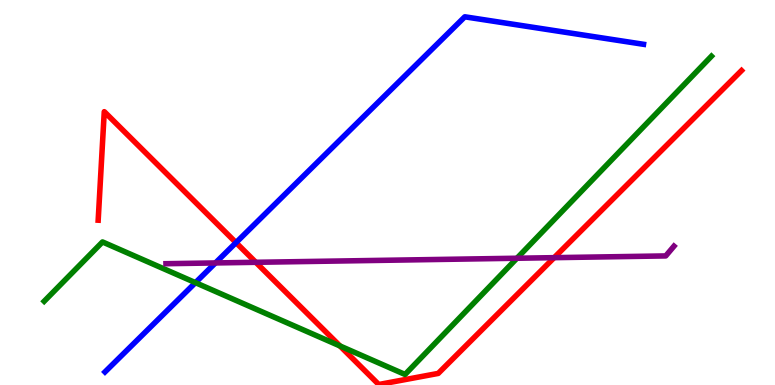[{'lines': ['blue', 'red'], 'intersections': [{'x': 3.05, 'y': 3.7}]}, {'lines': ['green', 'red'], 'intersections': [{'x': 4.39, 'y': 1.01}]}, {'lines': ['purple', 'red'], 'intersections': [{'x': 3.3, 'y': 3.19}, {'x': 7.15, 'y': 3.31}]}, {'lines': ['blue', 'green'], 'intersections': [{'x': 2.52, 'y': 2.66}]}, {'lines': ['blue', 'purple'], 'intersections': [{'x': 2.78, 'y': 3.17}]}, {'lines': ['green', 'purple'], 'intersections': [{'x': 6.67, 'y': 3.29}]}]